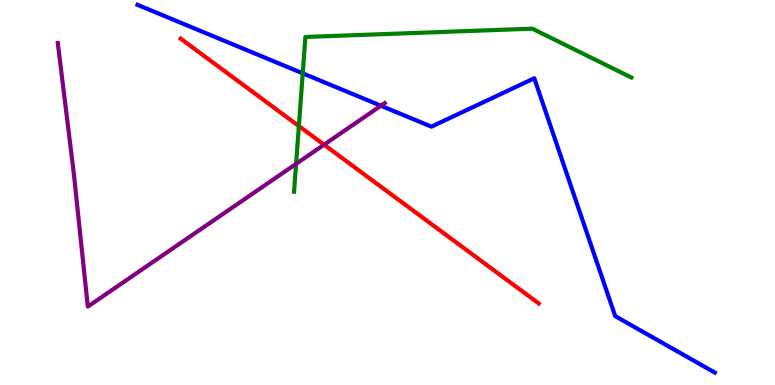[{'lines': ['blue', 'red'], 'intersections': []}, {'lines': ['green', 'red'], 'intersections': [{'x': 3.86, 'y': 6.73}]}, {'lines': ['purple', 'red'], 'intersections': [{'x': 4.18, 'y': 6.24}]}, {'lines': ['blue', 'green'], 'intersections': [{'x': 3.91, 'y': 8.1}]}, {'lines': ['blue', 'purple'], 'intersections': [{'x': 4.92, 'y': 7.25}]}, {'lines': ['green', 'purple'], 'intersections': [{'x': 3.82, 'y': 5.74}]}]